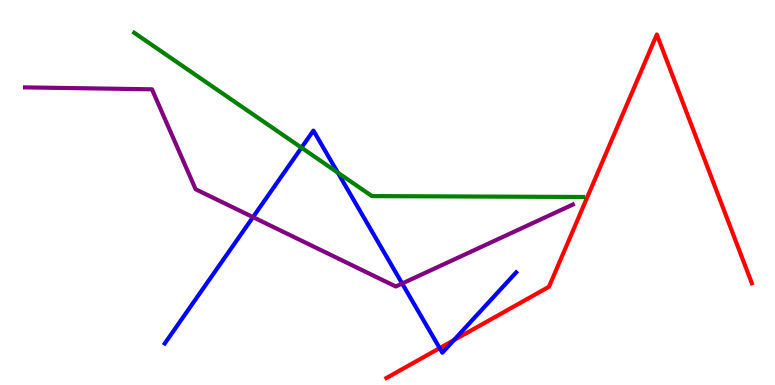[{'lines': ['blue', 'red'], 'intersections': [{'x': 5.67, 'y': 0.958}, {'x': 5.86, 'y': 1.16}]}, {'lines': ['green', 'red'], 'intersections': []}, {'lines': ['purple', 'red'], 'intersections': []}, {'lines': ['blue', 'green'], 'intersections': [{'x': 3.89, 'y': 6.16}, {'x': 4.36, 'y': 5.52}]}, {'lines': ['blue', 'purple'], 'intersections': [{'x': 3.26, 'y': 4.36}, {'x': 5.19, 'y': 2.64}]}, {'lines': ['green', 'purple'], 'intersections': []}]